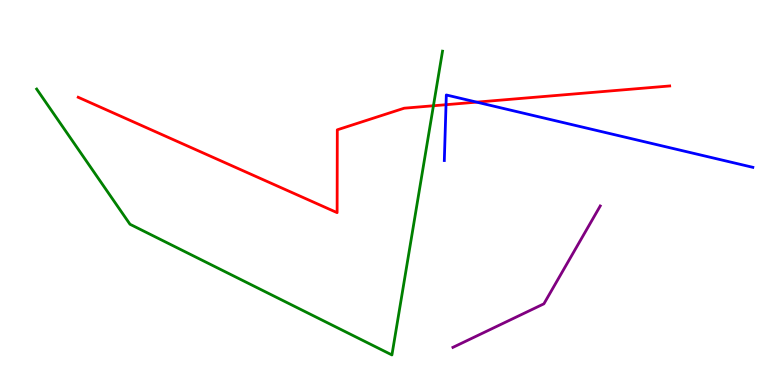[{'lines': ['blue', 'red'], 'intersections': [{'x': 5.76, 'y': 7.28}, {'x': 6.15, 'y': 7.35}]}, {'lines': ['green', 'red'], 'intersections': [{'x': 5.59, 'y': 7.25}]}, {'lines': ['purple', 'red'], 'intersections': []}, {'lines': ['blue', 'green'], 'intersections': []}, {'lines': ['blue', 'purple'], 'intersections': []}, {'lines': ['green', 'purple'], 'intersections': []}]